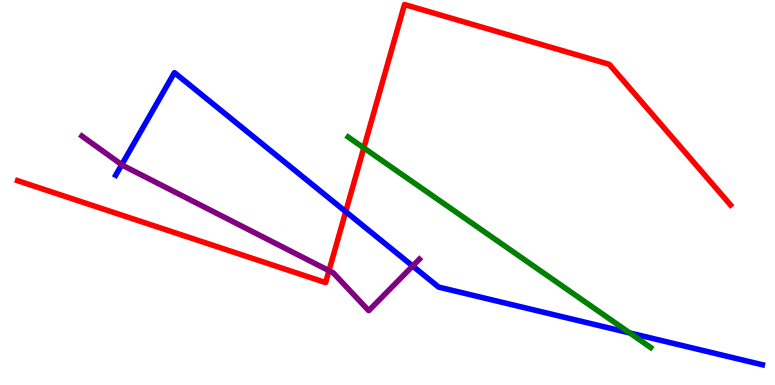[{'lines': ['blue', 'red'], 'intersections': [{'x': 4.46, 'y': 4.5}]}, {'lines': ['green', 'red'], 'intersections': [{'x': 4.69, 'y': 6.16}]}, {'lines': ['purple', 'red'], 'intersections': [{'x': 4.24, 'y': 2.97}]}, {'lines': ['blue', 'green'], 'intersections': [{'x': 8.13, 'y': 1.35}]}, {'lines': ['blue', 'purple'], 'intersections': [{'x': 1.57, 'y': 5.72}, {'x': 5.32, 'y': 3.09}]}, {'lines': ['green', 'purple'], 'intersections': []}]